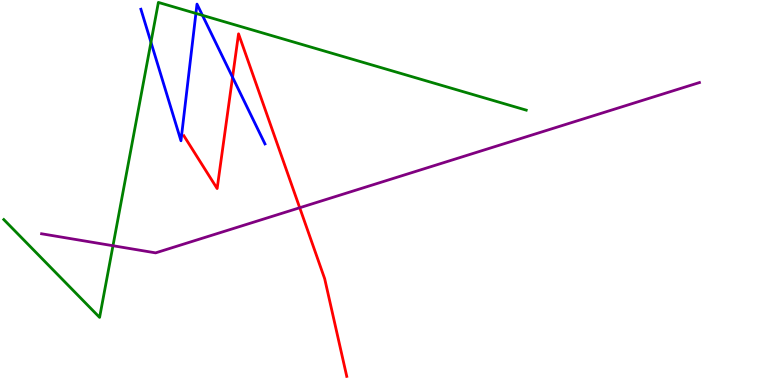[{'lines': ['blue', 'red'], 'intersections': [{'x': 3.0, 'y': 7.99}]}, {'lines': ['green', 'red'], 'intersections': []}, {'lines': ['purple', 'red'], 'intersections': [{'x': 3.87, 'y': 4.6}]}, {'lines': ['blue', 'green'], 'intersections': [{'x': 1.95, 'y': 8.9}, {'x': 2.53, 'y': 9.65}, {'x': 2.61, 'y': 9.6}]}, {'lines': ['blue', 'purple'], 'intersections': []}, {'lines': ['green', 'purple'], 'intersections': [{'x': 1.46, 'y': 3.62}]}]